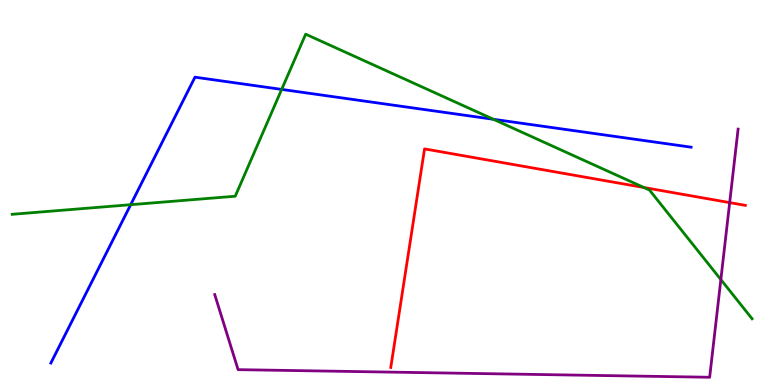[{'lines': ['blue', 'red'], 'intersections': []}, {'lines': ['green', 'red'], 'intersections': [{'x': 8.31, 'y': 5.13}]}, {'lines': ['purple', 'red'], 'intersections': [{'x': 9.42, 'y': 4.74}]}, {'lines': ['blue', 'green'], 'intersections': [{'x': 1.69, 'y': 4.68}, {'x': 3.63, 'y': 7.68}, {'x': 6.37, 'y': 6.9}]}, {'lines': ['blue', 'purple'], 'intersections': []}, {'lines': ['green', 'purple'], 'intersections': [{'x': 9.3, 'y': 2.74}]}]